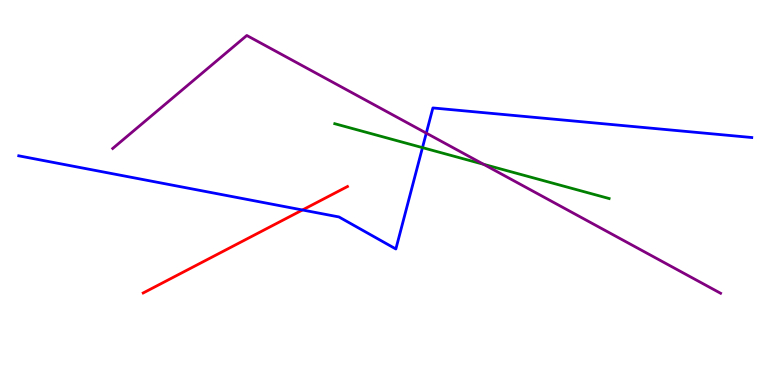[{'lines': ['blue', 'red'], 'intersections': [{'x': 3.9, 'y': 4.55}]}, {'lines': ['green', 'red'], 'intersections': []}, {'lines': ['purple', 'red'], 'intersections': []}, {'lines': ['blue', 'green'], 'intersections': [{'x': 5.45, 'y': 6.17}]}, {'lines': ['blue', 'purple'], 'intersections': [{'x': 5.5, 'y': 6.54}]}, {'lines': ['green', 'purple'], 'intersections': [{'x': 6.24, 'y': 5.73}]}]